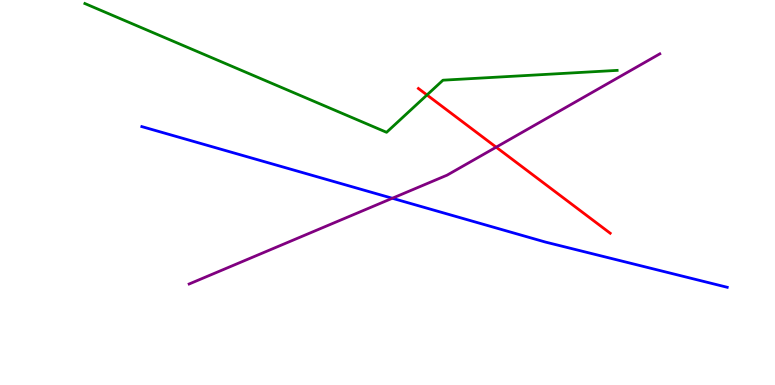[{'lines': ['blue', 'red'], 'intersections': []}, {'lines': ['green', 'red'], 'intersections': [{'x': 5.51, 'y': 7.53}]}, {'lines': ['purple', 'red'], 'intersections': [{'x': 6.4, 'y': 6.18}]}, {'lines': ['blue', 'green'], 'intersections': []}, {'lines': ['blue', 'purple'], 'intersections': [{'x': 5.06, 'y': 4.85}]}, {'lines': ['green', 'purple'], 'intersections': []}]